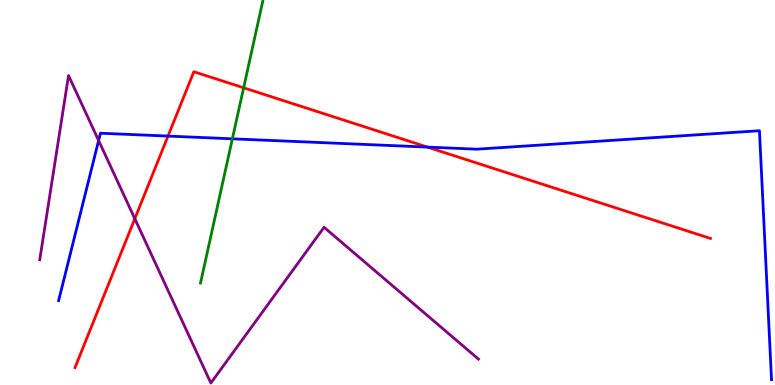[{'lines': ['blue', 'red'], 'intersections': [{'x': 2.17, 'y': 6.47}, {'x': 5.51, 'y': 6.18}]}, {'lines': ['green', 'red'], 'intersections': [{'x': 3.14, 'y': 7.72}]}, {'lines': ['purple', 'red'], 'intersections': [{'x': 1.74, 'y': 4.32}]}, {'lines': ['blue', 'green'], 'intersections': [{'x': 3.0, 'y': 6.39}]}, {'lines': ['blue', 'purple'], 'intersections': [{'x': 1.27, 'y': 6.35}]}, {'lines': ['green', 'purple'], 'intersections': []}]